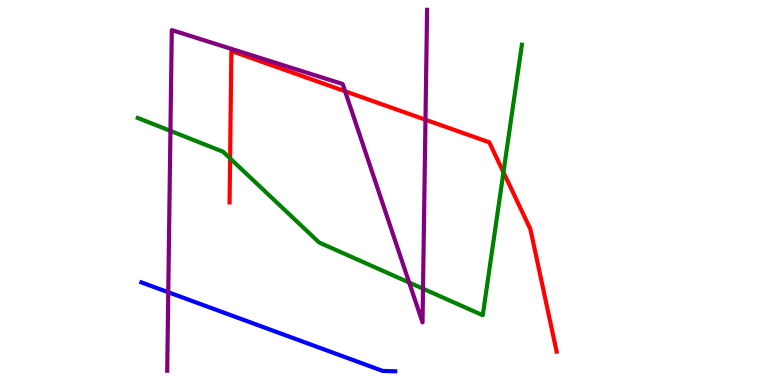[{'lines': ['blue', 'red'], 'intersections': []}, {'lines': ['green', 'red'], 'intersections': [{'x': 2.97, 'y': 5.89}, {'x': 6.5, 'y': 5.53}]}, {'lines': ['purple', 'red'], 'intersections': [{'x': 4.45, 'y': 7.63}, {'x': 5.49, 'y': 6.89}]}, {'lines': ['blue', 'green'], 'intersections': []}, {'lines': ['blue', 'purple'], 'intersections': [{'x': 2.17, 'y': 2.41}]}, {'lines': ['green', 'purple'], 'intersections': [{'x': 2.2, 'y': 6.6}, {'x': 5.28, 'y': 2.66}, {'x': 5.46, 'y': 2.5}]}]